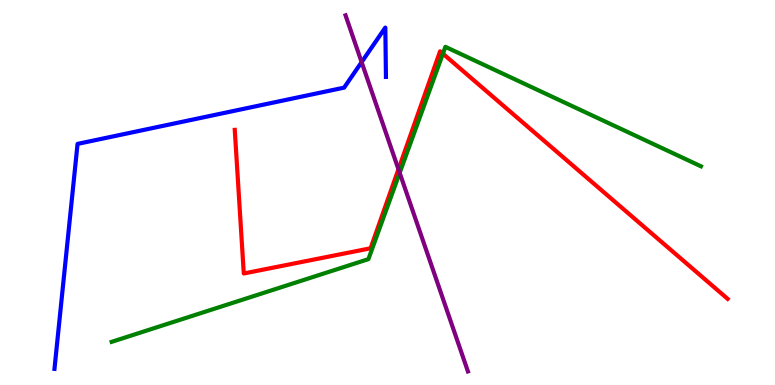[{'lines': ['blue', 'red'], 'intersections': []}, {'lines': ['green', 'red'], 'intersections': [{'x': 5.71, 'y': 8.61}]}, {'lines': ['purple', 'red'], 'intersections': [{'x': 5.14, 'y': 5.6}]}, {'lines': ['blue', 'green'], 'intersections': []}, {'lines': ['blue', 'purple'], 'intersections': [{'x': 4.67, 'y': 8.39}]}, {'lines': ['green', 'purple'], 'intersections': [{'x': 5.16, 'y': 5.51}]}]